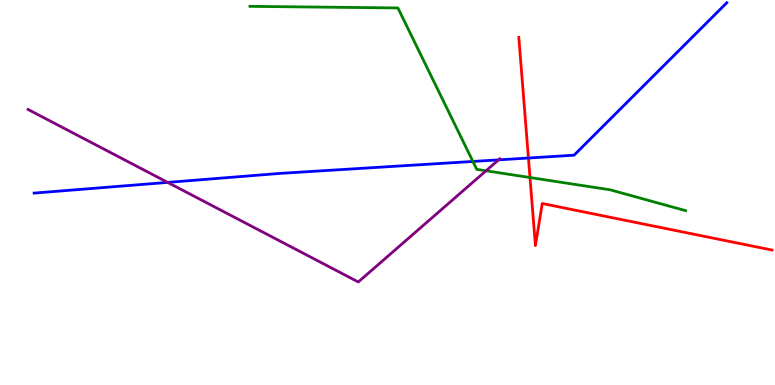[{'lines': ['blue', 'red'], 'intersections': [{'x': 6.82, 'y': 5.9}]}, {'lines': ['green', 'red'], 'intersections': [{'x': 6.84, 'y': 5.39}]}, {'lines': ['purple', 'red'], 'intersections': []}, {'lines': ['blue', 'green'], 'intersections': [{'x': 6.1, 'y': 5.81}]}, {'lines': ['blue', 'purple'], 'intersections': [{'x': 2.16, 'y': 5.26}, {'x': 6.43, 'y': 5.85}]}, {'lines': ['green', 'purple'], 'intersections': [{'x': 6.27, 'y': 5.56}]}]